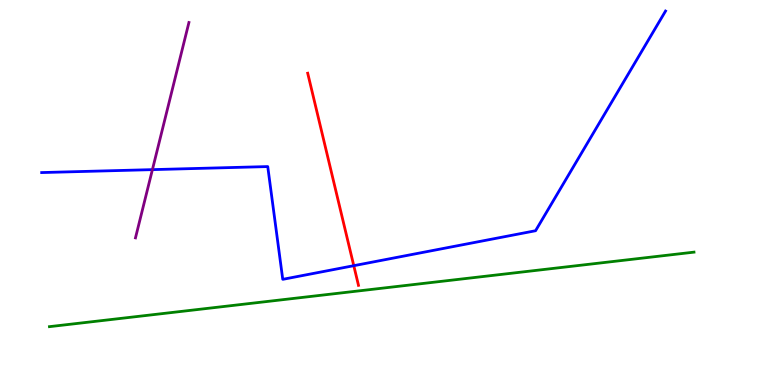[{'lines': ['blue', 'red'], 'intersections': [{'x': 4.56, 'y': 3.1}]}, {'lines': ['green', 'red'], 'intersections': []}, {'lines': ['purple', 'red'], 'intersections': []}, {'lines': ['blue', 'green'], 'intersections': []}, {'lines': ['blue', 'purple'], 'intersections': [{'x': 1.97, 'y': 5.59}]}, {'lines': ['green', 'purple'], 'intersections': []}]